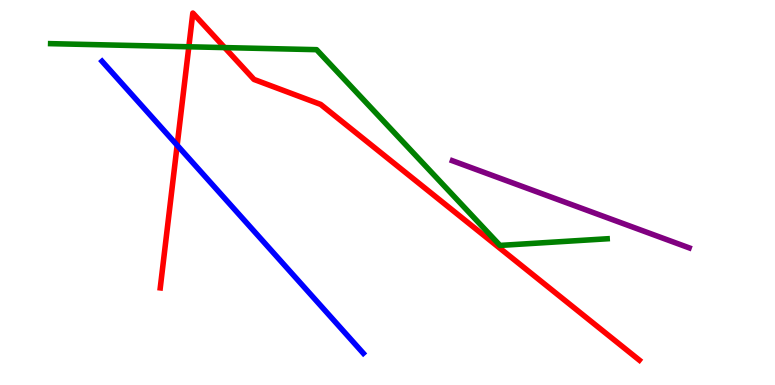[{'lines': ['blue', 'red'], 'intersections': [{'x': 2.29, 'y': 6.23}]}, {'lines': ['green', 'red'], 'intersections': [{'x': 2.44, 'y': 8.78}, {'x': 2.9, 'y': 8.76}]}, {'lines': ['purple', 'red'], 'intersections': []}, {'lines': ['blue', 'green'], 'intersections': []}, {'lines': ['blue', 'purple'], 'intersections': []}, {'lines': ['green', 'purple'], 'intersections': []}]